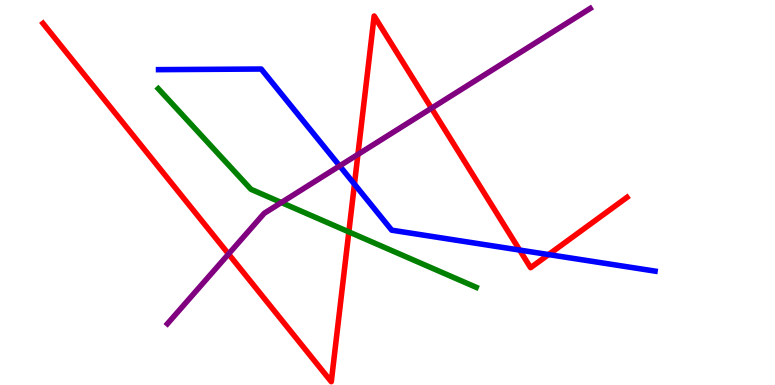[{'lines': ['blue', 'red'], 'intersections': [{'x': 4.57, 'y': 5.22}, {'x': 6.71, 'y': 3.5}, {'x': 7.08, 'y': 3.39}]}, {'lines': ['green', 'red'], 'intersections': [{'x': 4.5, 'y': 3.98}]}, {'lines': ['purple', 'red'], 'intersections': [{'x': 2.95, 'y': 3.4}, {'x': 4.62, 'y': 5.99}, {'x': 5.57, 'y': 7.19}]}, {'lines': ['blue', 'green'], 'intersections': []}, {'lines': ['blue', 'purple'], 'intersections': [{'x': 4.38, 'y': 5.69}]}, {'lines': ['green', 'purple'], 'intersections': [{'x': 3.63, 'y': 4.74}]}]